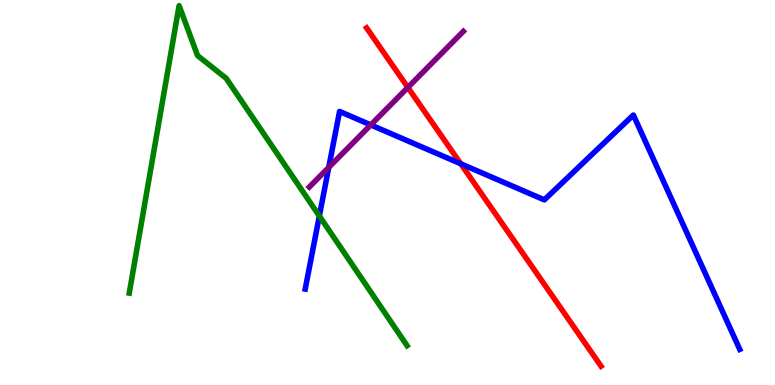[{'lines': ['blue', 'red'], 'intersections': [{'x': 5.95, 'y': 5.75}]}, {'lines': ['green', 'red'], 'intersections': []}, {'lines': ['purple', 'red'], 'intersections': [{'x': 5.26, 'y': 7.73}]}, {'lines': ['blue', 'green'], 'intersections': [{'x': 4.12, 'y': 4.39}]}, {'lines': ['blue', 'purple'], 'intersections': [{'x': 4.24, 'y': 5.65}, {'x': 4.78, 'y': 6.76}]}, {'lines': ['green', 'purple'], 'intersections': []}]